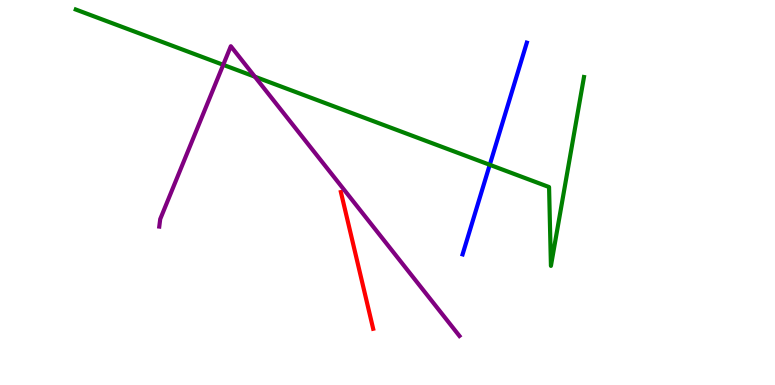[{'lines': ['blue', 'red'], 'intersections': []}, {'lines': ['green', 'red'], 'intersections': []}, {'lines': ['purple', 'red'], 'intersections': []}, {'lines': ['blue', 'green'], 'intersections': [{'x': 6.32, 'y': 5.72}]}, {'lines': ['blue', 'purple'], 'intersections': []}, {'lines': ['green', 'purple'], 'intersections': [{'x': 2.88, 'y': 8.32}, {'x': 3.29, 'y': 8.01}]}]